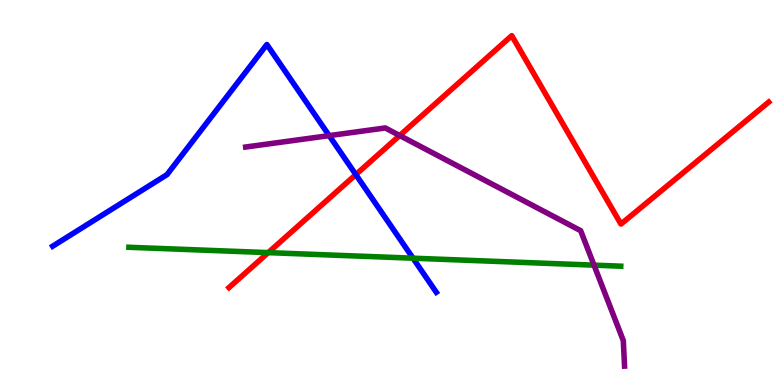[{'lines': ['blue', 'red'], 'intersections': [{'x': 4.59, 'y': 5.47}]}, {'lines': ['green', 'red'], 'intersections': [{'x': 3.46, 'y': 3.44}]}, {'lines': ['purple', 'red'], 'intersections': [{'x': 5.16, 'y': 6.48}]}, {'lines': ['blue', 'green'], 'intersections': [{'x': 5.33, 'y': 3.29}]}, {'lines': ['blue', 'purple'], 'intersections': [{'x': 4.25, 'y': 6.48}]}, {'lines': ['green', 'purple'], 'intersections': [{'x': 7.66, 'y': 3.11}]}]